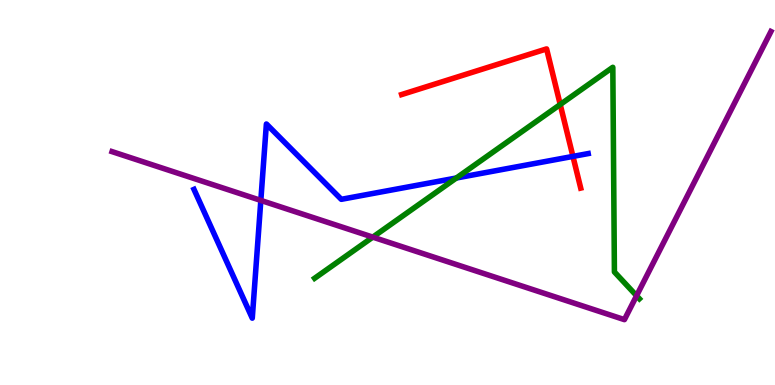[{'lines': ['blue', 'red'], 'intersections': [{'x': 7.39, 'y': 5.94}]}, {'lines': ['green', 'red'], 'intersections': [{'x': 7.23, 'y': 7.29}]}, {'lines': ['purple', 'red'], 'intersections': []}, {'lines': ['blue', 'green'], 'intersections': [{'x': 5.89, 'y': 5.38}]}, {'lines': ['blue', 'purple'], 'intersections': [{'x': 3.37, 'y': 4.79}]}, {'lines': ['green', 'purple'], 'intersections': [{'x': 4.81, 'y': 3.84}, {'x': 8.21, 'y': 2.32}]}]